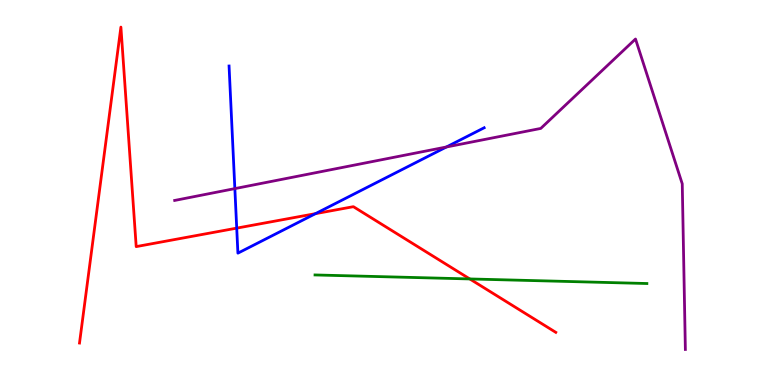[{'lines': ['blue', 'red'], 'intersections': [{'x': 3.05, 'y': 4.07}, {'x': 4.07, 'y': 4.45}]}, {'lines': ['green', 'red'], 'intersections': [{'x': 6.06, 'y': 2.75}]}, {'lines': ['purple', 'red'], 'intersections': []}, {'lines': ['blue', 'green'], 'intersections': []}, {'lines': ['blue', 'purple'], 'intersections': [{'x': 3.03, 'y': 5.1}, {'x': 5.76, 'y': 6.18}]}, {'lines': ['green', 'purple'], 'intersections': []}]